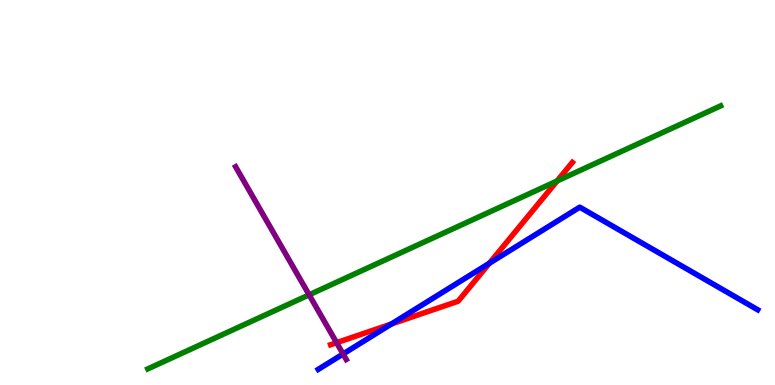[{'lines': ['blue', 'red'], 'intersections': [{'x': 5.05, 'y': 1.59}, {'x': 6.31, 'y': 3.16}]}, {'lines': ['green', 'red'], 'intersections': [{'x': 7.19, 'y': 5.3}]}, {'lines': ['purple', 'red'], 'intersections': [{'x': 4.34, 'y': 1.1}]}, {'lines': ['blue', 'green'], 'intersections': []}, {'lines': ['blue', 'purple'], 'intersections': [{'x': 4.43, 'y': 0.806}]}, {'lines': ['green', 'purple'], 'intersections': [{'x': 3.99, 'y': 2.34}]}]